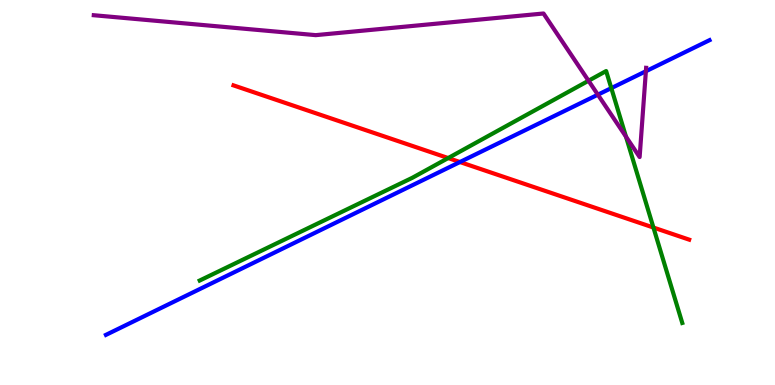[{'lines': ['blue', 'red'], 'intersections': [{'x': 5.93, 'y': 5.79}]}, {'lines': ['green', 'red'], 'intersections': [{'x': 5.78, 'y': 5.89}, {'x': 8.43, 'y': 4.09}]}, {'lines': ['purple', 'red'], 'intersections': []}, {'lines': ['blue', 'green'], 'intersections': [{'x': 7.89, 'y': 7.71}]}, {'lines': ['blue', 'purple'], 'intersections': [{'x': 7.71, 'y': 7.54}, {'x': 8.33, 'y': 8.15}]}, {'lines': ['green', 'purple'], 'intersections': [{'x': 7.59, 'y': 7.9}, {'x': 8.08, 'y': 6.45}]}]